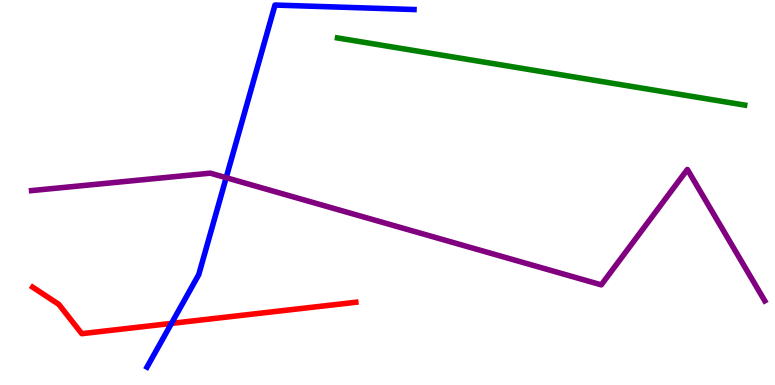[{'lines': ['blue', 'red'], 'intersections': [{'x': 2.21, 'y': 1.6}]}, {'lines': ['green', 'red'], 'intersections': []}, {'lines': ['purple', 'red'], 'intersections': []}, {'lines': ['blue', 'green'], 'intersections': []}, {'lines': ['blue', 'purple'], 'intersections': [{'x': 2.92, 'y': 5.38}]}, {'lines': ['green', 'purple'], 'intersections': []}]